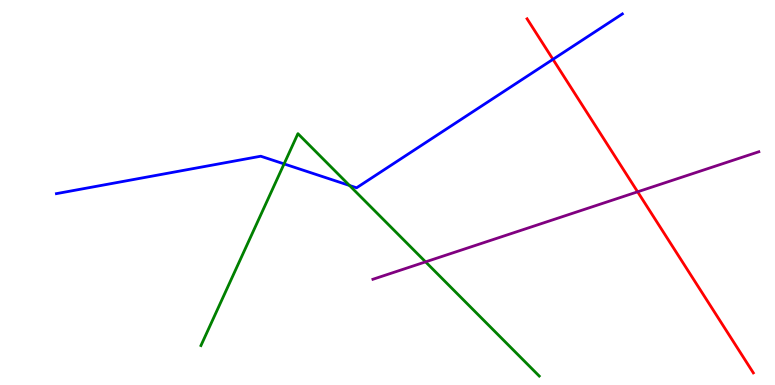[{'lines': ['blue', 'red'], 'intersections': [{'x': 7.14, 'y': 8.46}]}, {'lines': ['green', 'red'], 'intersections': []}, {'lines': ['purple', 'red'], 'intersections': [{'x': 8.23, 'y': 5.02}]}, {'lines': ['blue', 'green'], 'intersections': [{'x': 3.67, 'y': 5.74}, {'x': 4.51, 'y': 5.18}]}, {'lines': ['blue', 'purple'], 'intersections': []}, {'lines': ['green', 'purple'], 'intersections': [{'x': 5.49, 'y': 3.2}]}]